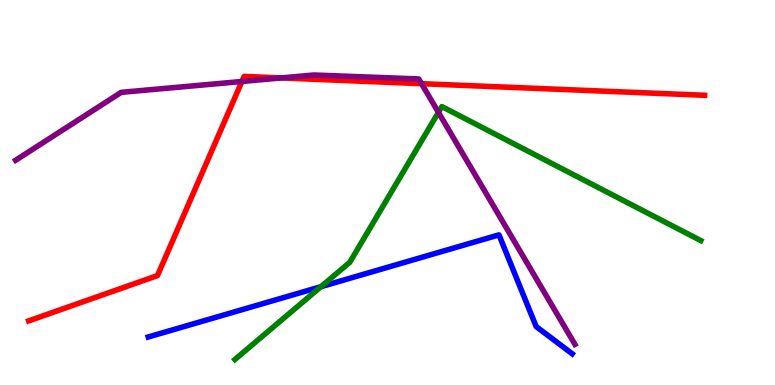[{'lines': ['blue', 'red'], 'intersections': []}, {'lines': ['green', 'red'], 'intersections': []}, {'lines': ['purple', 'red'], 'intersections': [{'x': 3.12, 'y': 7.88}, {'x': 3.63, 'y': 7.98}, {'x': 5.44, 'y': 7.83}]}, {'lines': ['blue', 'green'], 'intersections': [{'x': 4.14, 'y': 2.55}]}, {'lines': ['blue', 'purple'], 'intersections': []}, {'lines': ['green', 'purple'], 'intersections': [{'x': 5.66, 'y': 7.08}]}]